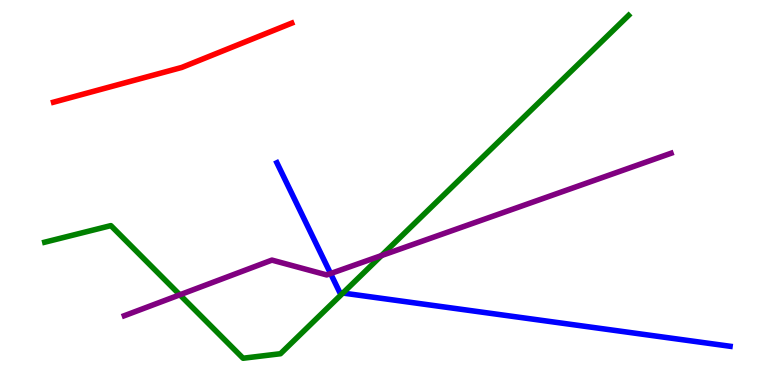[{'lines': ['blue', 'red'], 'intersections': []}, {'lines': ['green', 'red'], 'intersections': []}, {'lines': ['purple', 'red'], 'intersections': []}, {'lines': ['blue', 'green'], 'intersections': [{'x': 4.42, 'y': 2.39}]}, {'lines': ['blue', 'purple'], 'intersections': [{'x': 4.27, 'y': 2.89}]}, {'lines': ['green', 'purple'], 'intersections': [{'x': 2.32, 'y': 2.34}, {'x': 4.92, 'y': 3.36}]}]